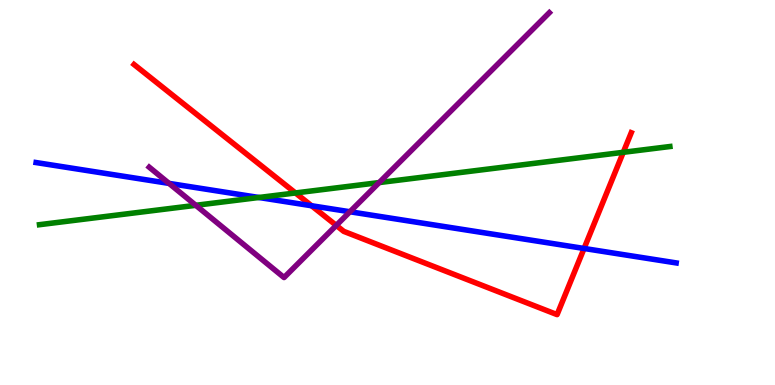[{'lines': ['blue', 'red'], 'intersections': [{'x': 4.02, 'y': 4.66}, {'x': 7.54, 'y': 3.55}]}, {'lines': ['green', 'red'], 'intersections': [{'x': 3.81, 'y': 4.99}, {'x': 8.04, 'y': 6.04}]}, {'lines': ['purple', 'red'], 'intersections': [{'x': 4.34, 'y': 4.15}]}, {'lines': ['blue', 'green'], 'intersections': [{'x': 3.34, 'y': 4.87}]}, {'lines': ['blue', 'purple'], 'intersections': [{'x': 2.18, 'y': 5.24}, {'x': 4.52, 'y': 4.5}]}, {'lines': ['green', 'purple'], 'intersections': [{'x': 2.53, 'y': 4.67}, {'x': 4.89, 'y': 5.26}]}]